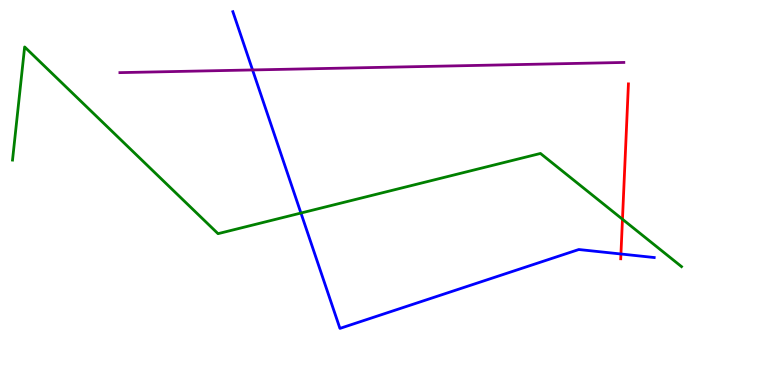[{'lines': ['blue', 'red'], 'intersections': [{'x': 8.01, 'y': 3.4}]}, {'lines': ['green', 'red'], 'intersections': [{'x': 8.03, 'y': 4.31}]}, {'lines': ['purple', 'red'], 'intersections': []}, {'lines': ['blue', 'green'], 'intersections': [{'x': 3.88, 'y': 4.47}]}, {'lines': ['blue', 'purple'], 'intersections': [{'x': 3.26, 'y': 8.18}]}, {'lines': ['green', 'purple'], 'intersections': []}]